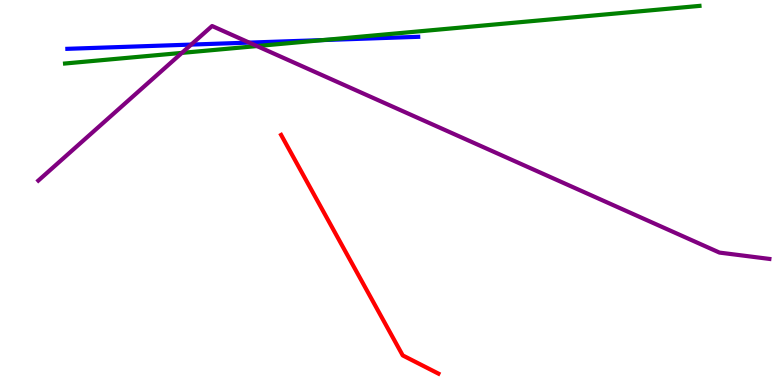[{'lines': ['blue', 'red'], 'intersections': []}, {'lines': ['green', 'red'], 'intersections': []}, {'lines': ['purple', 'red'], 'intersections': []}, {'lines': ['blue', 'green'], 'intersections': [{'x': 4.17, 'y': 8.96}]}, {'lines': ['blue', 'purple'], 'intersections': [{'x': 2.47, 'y': 8.84}, {'x': 3.22, 'y': 8.89}]}, {'lines': ['green', 'purple'], 'intersections': [{'x': 2.35, 'y': 8.63}, {'x': 3.32, 'y': 8.8}]}]